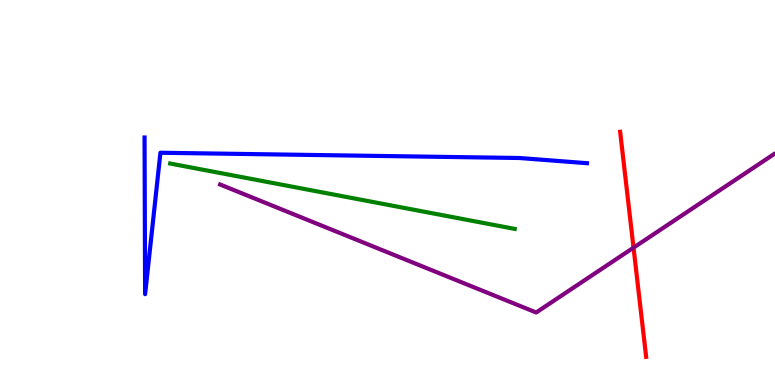[{'lines': ['blue', 'red'], 'intersections': []}, {'lines': ['green', 'red'], 'intersections': []}, {'lines': ['purple', 'red'], 'intersections': [{'x': 8.17, 'y': 3.57}]}, {'lines': ['blue', 'green'], 'intersections': []}, {'lines': ['blue', 'purple'], 'intersections': []}, {'lines': ['green', 'purple'], 'intersections': []}]